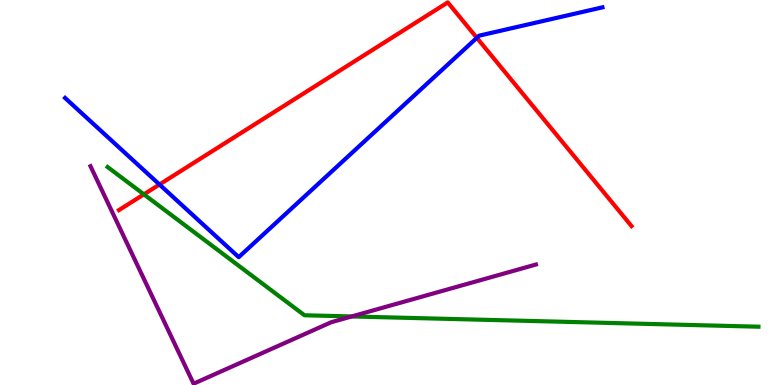[{'lines': ['blue', 'red'], 'intersections': [{'x': 2.06, 'y': 5.21}, {'x': 6.15, 'y': 9.02}]}, {'lines': ['green', 'red'], 'intersections': [{'x': 1.86, 'y': 4.95}]}, {'lines': ['purple', 'red'], 'intersections': []}, {'lines': ['blue', 'green'], 'intersections': []}, {'lines': ['blue', 'purple'], 'intersections': []}, {'lines': ['green', 'purple'], 'intersections': [{'x': 4.54, 'y': 1.78}]}]